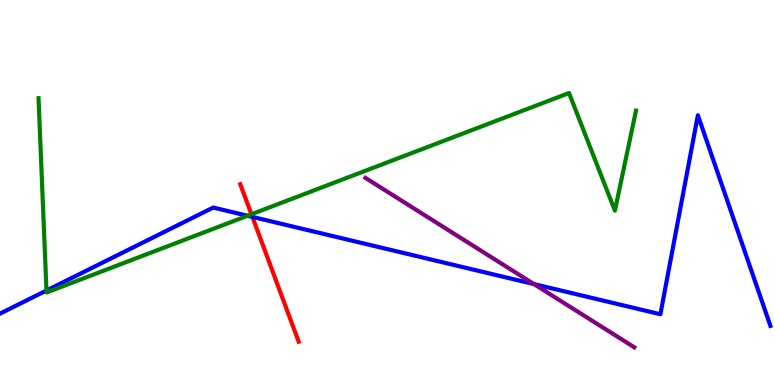[{'lines': ['blue', 'red'], 'intersections': [{'x': 3.26, 'y': 4.37}]}, {'lines': ['green', 'red'], 'intersections': [{'x': 3.24, 'y': 4.43}]}, {'lines': ['purple', 'red'], 'intersections': []}, {'lines': ['blue', 'green'], 'intersections': [{'x': 0.6, 'y': 2.45}, {'x': 3.19, 'y': 4.4}]}, {'lines': ['blue', 'purple'], 'intersections': [{'x': 6.89, 'y': 2.62}]}, {'lines': ['green', 'purple'], 'intersections': []}]